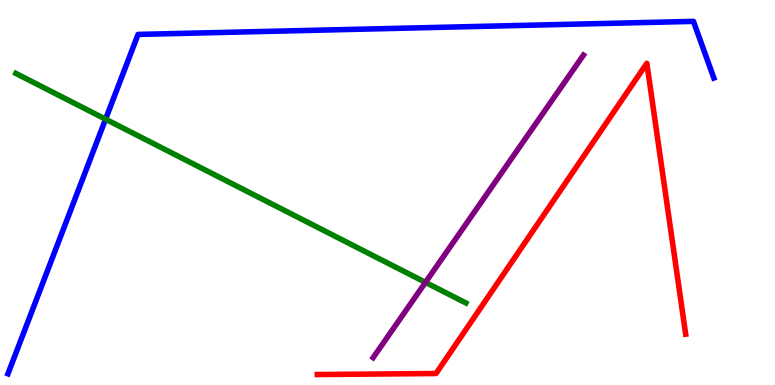[{'lines': ['blue', 'red'], 'intersections': []}, {'lines': ['green', 'red'], 'intersections': []}, {'lines': ['purple', 'red'], 'intersections': []}, {'lines': ['blue', 'green'], 'intersections': [{'x': 1.36, 'y': 6.9}]}, {'lines': ['blue', 'purple'], 'intersections': []}, {'lines': ['green', 'purple'], 'intersections': [{'x': 5.49, 'y': 2.67}]}]